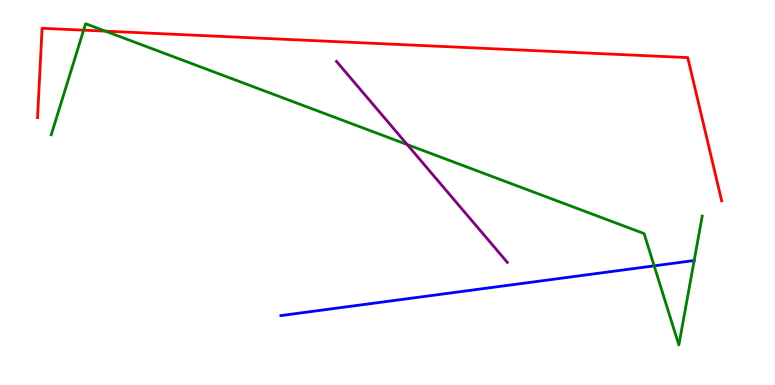[{'lines': ['blue', 'red'], 'intersections': []}, {'lines': ['green', 'red'], 'intersections': [{'x': 1.08, 'y': 9.22}, {'x': 1.36, 'y': 9.19}]}, {'lines': ['purple', 'red'], 'intersections': []}, {'lines': ['blue', 'green'], 'intersections': [{'x': 8.44, 'y': 3.09}, {'x': 8.96, 'y': 3.23}]}, {'lines': ['blue', 'purple'], 'intersections': []}, {'lines': ['green', 'purple'], 'intersections': [{'x': 5.25, 'y': 6.25}]}]